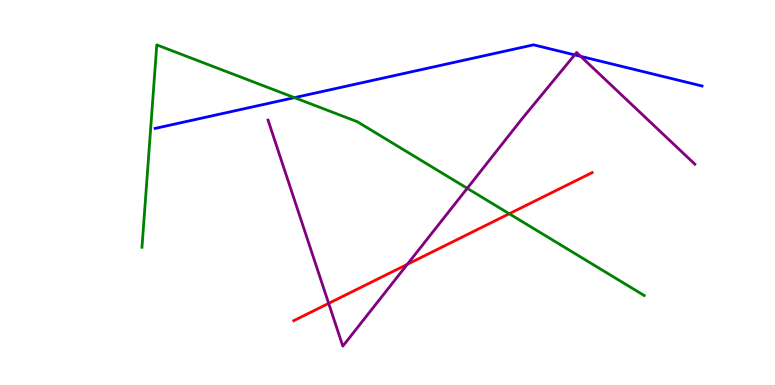[{'lines': ['blue', 'red'], 'intersections': []}, {'lines': ['green', 'red'], 'intersections': [{'x': 6.57, 'y': 4.45}]}, {'lines': ['purple', 'red'], 'intersections': [{'x': 4.24, 'y': 2.12}, {'x': 5.26, 'y': 3.13}]}, {'lines': ['blue', 'green'], 'intersections': [{'x': 3.8, 'y': 7.46}]}, {'lines': ['blue', 'purple'], 'intersections': [{'x': 7.42, 'y': 8.57}, {'x': 7.49, 'y': 8.54}]}, {'lines': ['green', 'purple'], 'intersections': [{'x': 6.03, 'y': 5.11}]}]